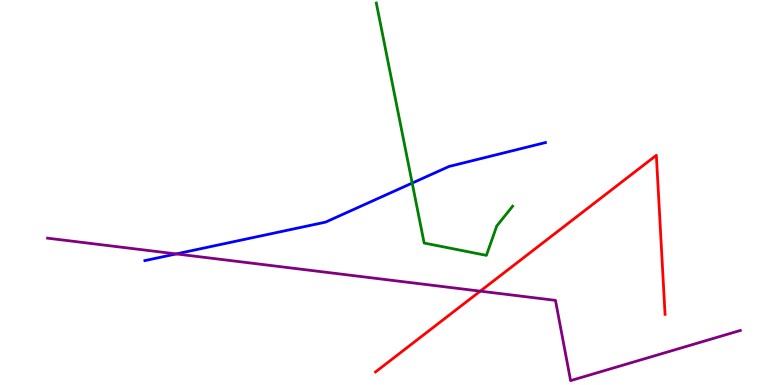[{'lines': ['blue', 'red'], 'intersections': []}, {'lines': ['green', 'red'], 'intersections': []}, {'lines': ['purple', 'red'], 'intersections': [{'x': 6.2, 'y': 2.44}]}, {'lines': ['blue', 'green'], 'intersections': [{'x': 5.32, 'y': 5.24}]}, {'lines': ['blue', 'purple'], 'intersections': [{'x': 2.27, 'y': 3.4}]}, {'lines': ['green', 'purple'], 'intersections': []}]